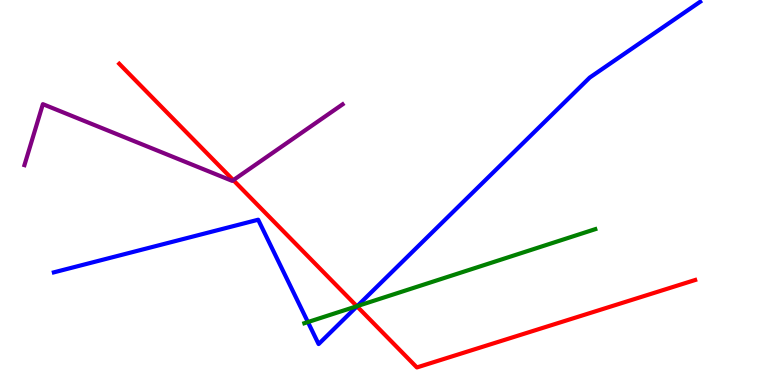[{'lines': ['blue', 'red'], 'intersections': [{'x': 4.61, 'y': 2.04}]}, {'lines': ['green', 'red'], 'intersections': [{'x': 4.6, 'y': 2.05}]}, {'lines': ['purple', 'red'], 'intersections': [{'x': 3.01, 'y': 5.32}]}, {'lines': ['blue', 'green'], 'intersections': [{'x': 3.97, 'y': 1.63}, {'x': 4.61, 'y': 2.05}]}, {'lines': ['blue', 'purple'], 'intersections': []}, {'lines': ['green', 'purple'], 'intersections': []}]